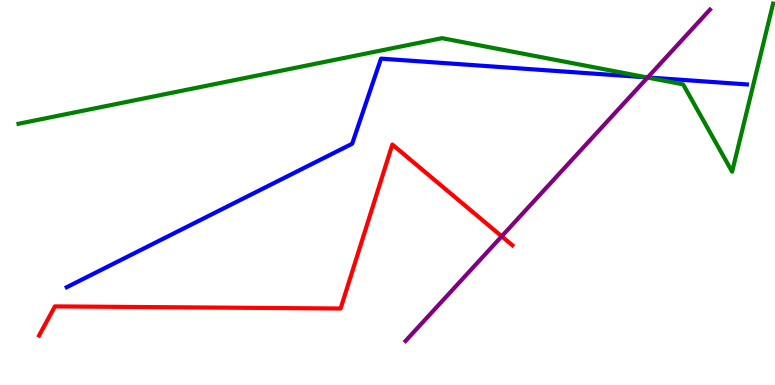[{'lines': ['blue', 'red'], 'intersections': []}, {'lines': ['green', 'red'], 'intersections': []}, {'lines': ['purple', 'red'], 'intersections': [{'x': 6.47, 'y': 3.86}]}, {'lines': ['blue', 'green'], 'intersections': [{'x': 8.34, 'y': 7.99}]}, {'lines': ['blue', 'purple'], 'intersections': [{'x': 8.36, 'y': 7.99}]}, {'lines': ['green', 'purple'], 'intersections': [{'x': 8.36, 'y': 7.99}]}]